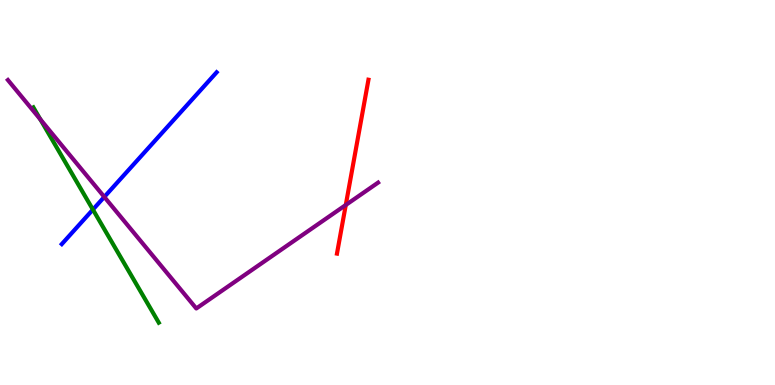[{'lines': ['blue', 'red'], 'intersections': []}, {'lines': ['green', 'red'], 'intersections': []}, {'lines': ['purple', 'red'], 'intersections': [{'x': 4.46, 'y': 4.68}]}, {'lines': ['blue', 'green'], 'intersections': [{'x': 1.2, 'y': 4.56}]}, {'lines': ['blue', 'purple'], 'intersections': [{'x': 1.35, 'y': 4.88}]}, {'lines': ['green', 'purple'], 'intersections': [{'x': 0.521, 'y': 6.9}]}]